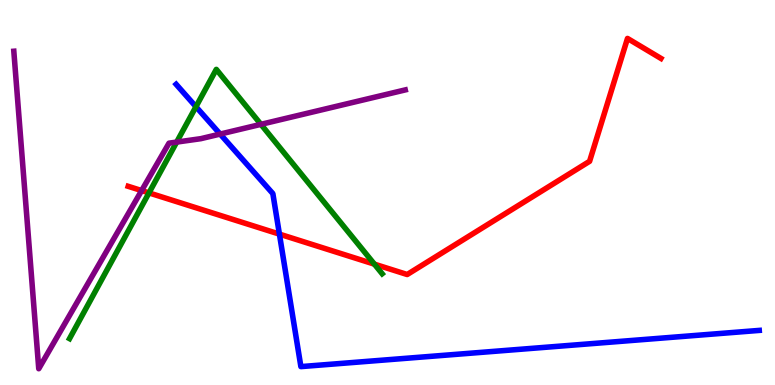[{'lines': ['blue', 'red'], 'intersections': [{'x': 3.61, 'y': 3.92}]}, {'lines': ['green', 'red'], 'intersections': [{'x': 1.92, 'y': 4.99}, {'x': 4.83, 'y': 3.14}]}, {'lines': ['purple', 'red'], 'intersections': [{'x': 1.83, 'y': 5.05}]}, {'lines': ['blue', 'green'], 'intersections': [{'x': 2.53, 'y': 7.23}]}, {'lines': ['blue', 'purple'], 'intersections': [{'x': 2.84, 'y': 6.52}]}, {'lines': ['green', 'purple'], 'intersections': [{'x': 2.28, 'y': 6.31}, {'x': 3.37, 'y': 6.77}]}]